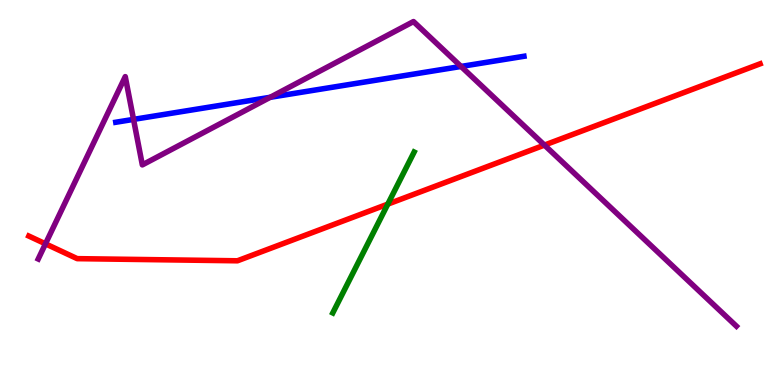[{'lines': ['blue', 'red'], 'intersections': []}, {'lines': ['green', 'red'], 'intersections': [{'x': 5.0, 'y': 4.7}]}, {'lines': ['purple', 'red'], 'intersections': [{'x': 0.587, 'y': 3.67}, {'x': 7.02, 'y': 6.23}]}, {'lines': ['blue', 'green'], 'intersections': []}, {'lines': ['blue', 'purple'], 'intersections': [{'x': 1.72, 'y': 6.9}, {'x': 3.49, 'y': 7.47}, {'x': 5.95, 'y': 8.27}]}, {'lines': ['green', 'purple'], 'intersections': []}]